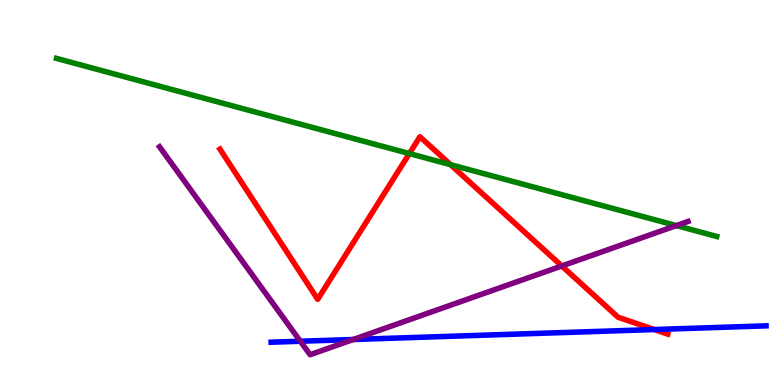[{'lines': ['blue', 'red'], 'intersections': [{'x': 8.44, 'y': 1.44}]}, {'lines': ['green', 'red'], 'intersections': [{'x': 5.28, 'y': 6.01}, {'x': 5.81, 'y': 5.72}]}, {'lines': ['purple', 'red'], 'intersections': [{'x': 7.25, 'y': 3.09}]}, {'lines': ['blue', 'green'], 'intersections': []}, {'lines': ['blue', 'purple'], 'intersections': [{'x': 3.88, 'y': 1.14}, {'x': 4.56, 'y': 1.18}]}, {'lines': ['green', 'purple'], 'intersections': [{'x': 8.73, 'y': 4.14}]}]